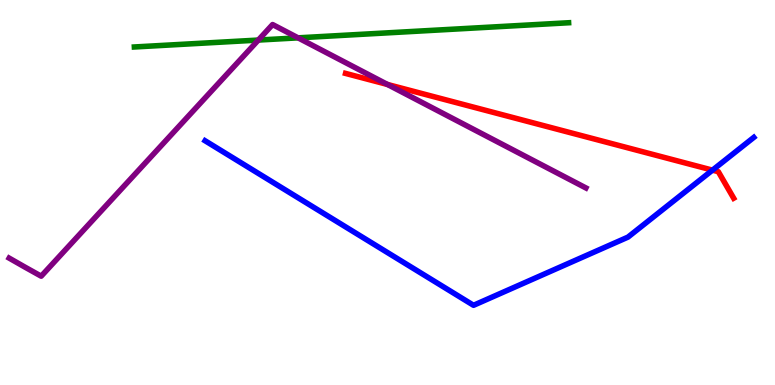[{'lines': ['blue', 'red'], 'intersections': [{'x': 9.19, 'y': 5.58}]}, {'lines': ['green', 'red'], 'intersections': []}, {'lines': ['purple', 'red'], 'intersections': [{'x': 5.0, 'y': 7.81}]}, {'lines': ['blue', 'green'], 'intersections': []}, {'lines': ['blue', 'purple'], 'intersections': []}, {'lines': ['green', 'purple'], 'intersections': [{'x': 3.33, 'y': 8.96}, {'x': 3.85, 'y': 9.02}]}]